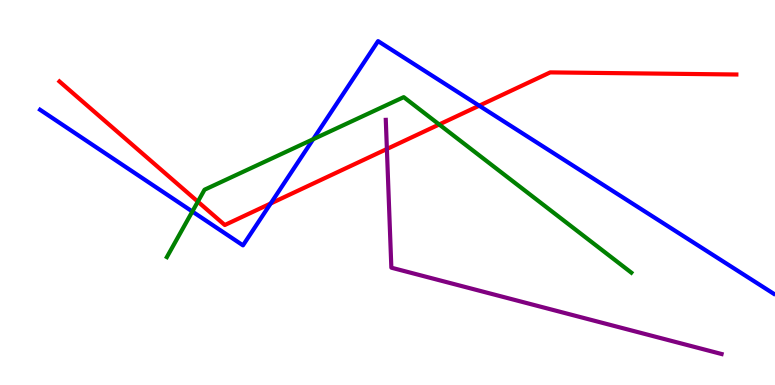[{'lines': ['blue', 'red'], 'intersections': [{'x': 3.49, 'y': 4.71}, {'x': 6.18, 'y': 7.25}]}, {'lines': ['green', 'red'], 'intersections': [{'x': 2.55, 'y': 4.76}, {'x': 5.67, 'y': 6.77}]}, {'lines': ['purple', 'red'], 'intersections': [{'x': 4.99, 'y': 6.13}]}, {'lines': ['blue', 'green'], 'intersections': [{'x': 2.48, 'y': 4.51}, {'x': 4.04, 'y': 6.38}]}, {'lines': ['blue', 'purple'], 'intersections': []}, {'lines': ['green', 'purple'], 'intersections': []}]